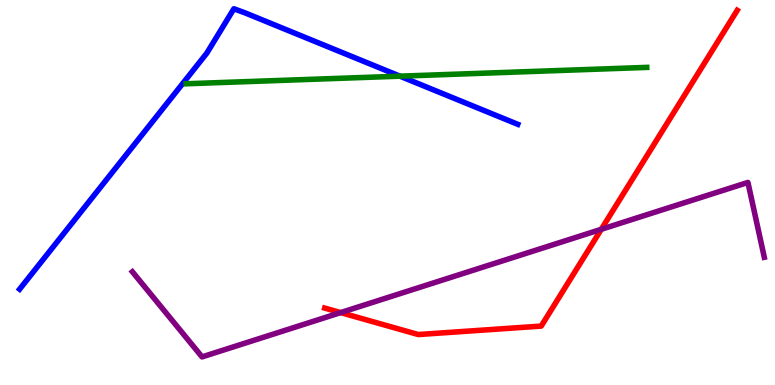[{'lines': ['blue', 'red'], 'intersections': []}, {'lines': ['green', 'red'], 'intersections': []}, {'lines': ['purple', 'red'], 'intersections': [{'x': 4.4, 'y': 1.88}, {'x': 7.76, 'y': 4.04}]}, {'lines': ['blue', 'green'], 'intersections': [{'x': 5.16, 'y': 8.02}]}, {'lines': ['blue', 'purple'], 'intersections': []}, {'lines': ['green', 'purple'], 'intersections': []}]